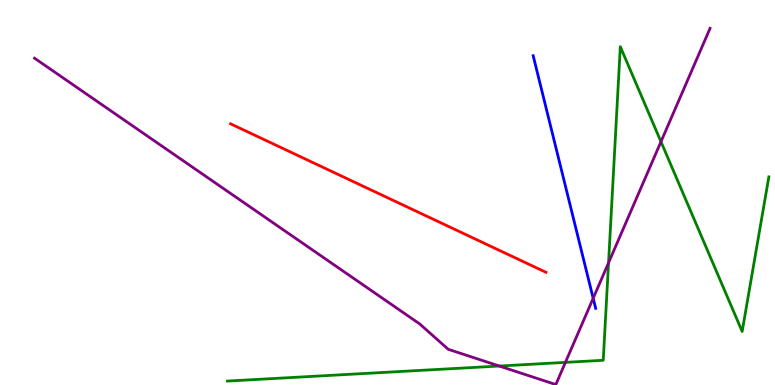[{'lines': ['blue', 'red'], 'intersections': []}, {'lines': ['green', 'red'], 'intersections': []}, {'lines': ['purple', 'red'], 'intersections': []}, {'lines': ['blue', 'green'], 'intersections': []}, {'lines': ['blue', 'purple'], 'intersections': [{'x': 7.65, 'y': 2.25}]}, {'lines': ['green', 'purple'], 'intersections': [{'x': 6.44, 'y': 0.493}, {'x': 7.3, 'y': 0.588}, {'x': 7.85, 'y': 3.17}, {'x': 8.53, 'y': 6.32}]}]